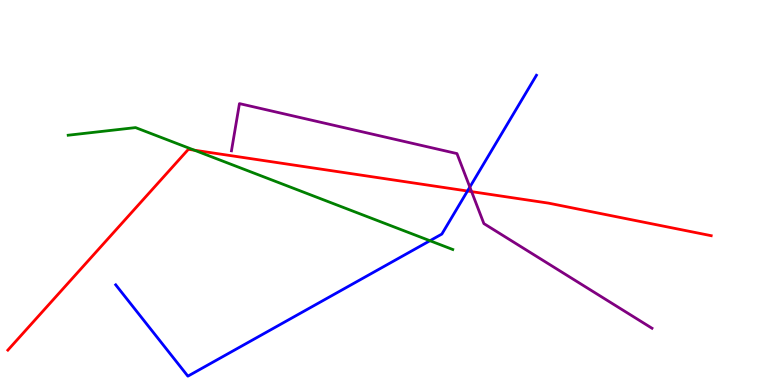[{'lines': ['blue', 'red'], 'intersections': [{'x': 6.03, 'y': 5.04}]}, {'lines': ['green', 'red'], 'intersections': [{'x': 2.51, 'y': 6.1}]}, {'lines': ['purple', 'red'], 'intersections': [{'x': 6.09, 'y': 5.02}]}, {'lines': ['blue', 'green'], 'intersections': [{'x': 5.55, 'y': 3.75}]}, {'lines': ['blue', 'purple'], 'intersections': [{'x': 6.06, 'y': 5.14}]}, {'lines': ['green', 'purple'], 'intersections': []}]